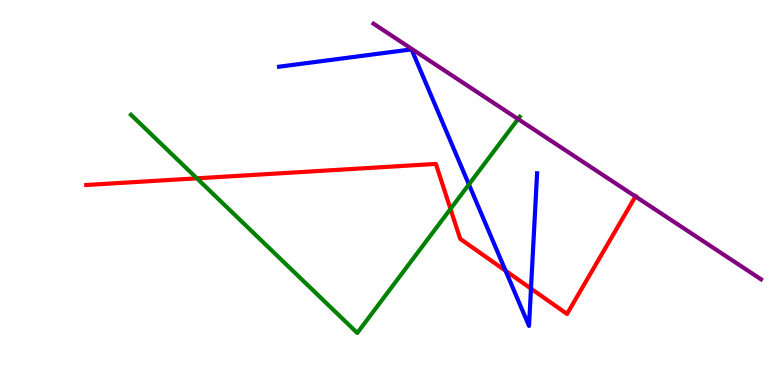[{'lines': ['blue', 'red'], 'intersections': [{'x': 6.52, 'y': 2.97}, {'x': 6.85, 'y': 2.5}]}, {'lines': ['green', 'red'], 'intersections': [{'x': 2.54, 'y': 5.37}, {'x': 5.81, 'y': 4.57}]}, {'lines': ['purple', 'red'], 'intersections': [{'x': 8.2, 'y': 4.9}]}, {'lines': ['blue', 'green'], 'intersections': [{'x': 6.05, 'y': 5.21}]}, {'lines': ['blue', 'purple'], 'intersections': []}, {'lines': ['green', 'purple'], 'intersections': [{'x': 6.68, 'y': 6.91}]}]